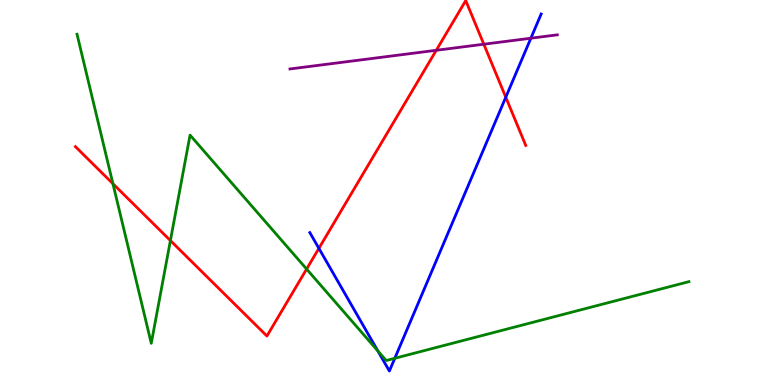[{'lines': ['blue', 'red'], 'intersections': [{'x': 4.11, 'y': 3.55}, {'x': 6.53, 'y': 7.47}]}, {'lines': ['green', 'red'], 'intersections': [{'x': 1.46, 'y': 5.23}, {'x': 2.2, 'y': 3.75}, {'x': 3.96, 'y': 3.01}]}, {'lines': ['purple', 'red'], 'intersections': [{'x': 5.63, 'y': 8.69}, {'x': 6.24, 'y': 8.85}]}, {'lines': ['blue', 'green'], 'intersections': [{'x': 4.88, 'y': 0.884}, {'x': 5.09, 'y': 0.694}]}, {'lines': ['blue', 'purple'], 'intersections': [{'x': 6.85, 'y': 9.01}]}, {'lines': ['green', 'purple'], 'intersections': []}]